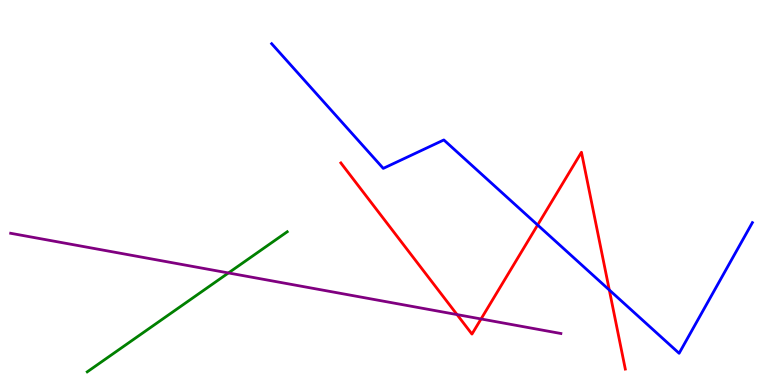[{'lines': ['blue', 'red'], 'intersections': [{'x': 6.94, 'y': 4.16}, {'x': 7.86, 'y': 2.47}]}, {'lines': ['green', 'red'], 'intersections': []}, {'lines': ['purple', 'red'], 'intersections': [{'x': 5.9, 'y': 1.83}, {'x': 6.21, 'y': 1.72}]}, {'lines': ['blue', 'green'], 'intersections': []}, {'lines': ['blue', 'purple'], 'intersections': []}, {'lines': ['green', 'purple'], 'intersections': [{'x': 2.95, 'y': 2.91}]}]